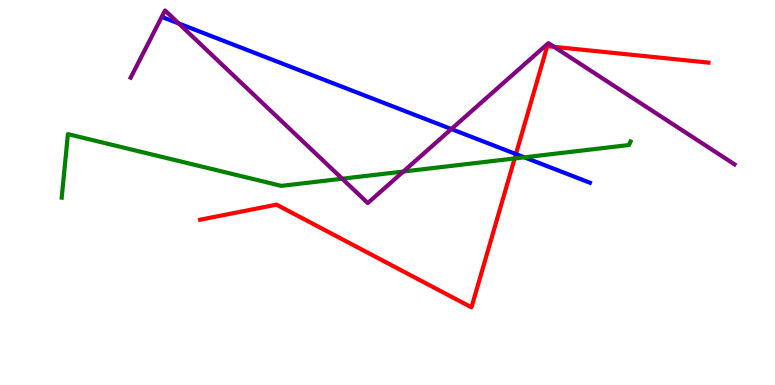[{'lines': ['blue', 'red'], 'intersections': [{'x': 6.66, 'y': 6.0}]}, {'lines': ['green', 'red'], 'intersections': [{'x': 6.64, 'y': 5.88}]}, {'lines': ['purple', 'red'], 'intersections': [{'x': 7.15, 'y': 8.78}]}, {'lines': ['blue', 'green'], 'intersections': [{'x': 6.77, 'y': 5.91}]}, {'lines': ['blue', 'purple'], 'intersections': [{'x': 2.31, 'y': 9.39}, {'x': 5.82, 'y': 6.65}]}, {'lines': ['green', 'purple'], 'intersections': [{'x': 4.42, 'y': 5.36}, {'x': 5.2, 'y': 5.54}]}]